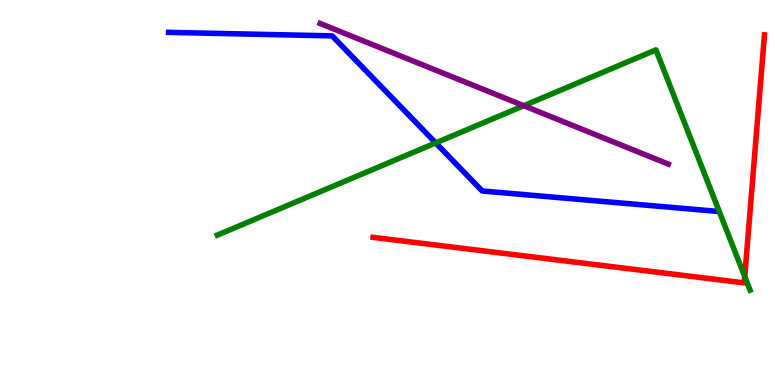[{'lines': ['blue', 'red'], 'intersections': []}, {'lines': ['green', 'red'], 'intersections': [{'x': 9.61, 'y': 2.82}]}, {'lines': ['purple', 'red'], 'intersections': []}, {'lines': ['blue', 'green'], 'intersections': [{'x': 5.62, 'y': 6.29}]}, {'lines': ['blue', 'purple'], 'intersections': []}, {'lines': ['green', 'purple'], 'intersections': [{'x': 6.76, 'y': 7.25}]}]